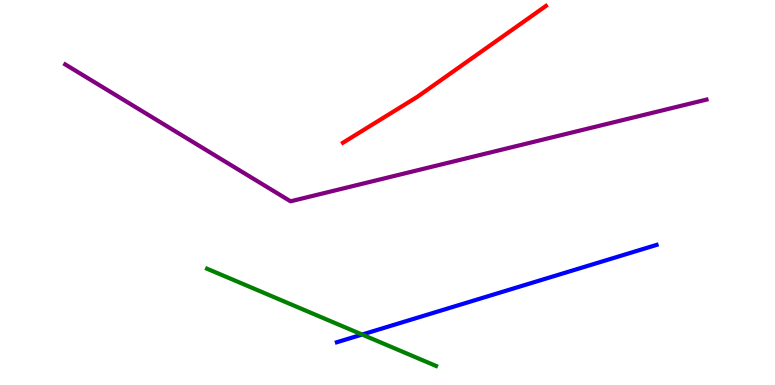[{'lines': ['blue', 'red'], 'intersections': []}, {'lines': ['green', 'red'], 'intersections': []}, {'lines': ['purple', 'red'], 'intersections': []}, {'lines': ['blue', 'green'], 'intersections': [{'x': 4.67, 'y': 1.31}]}, {'lines': ['blue', 'purple'], 'intersections': []}, {'lines': ['green', 'purple'], 'intersections': []}]